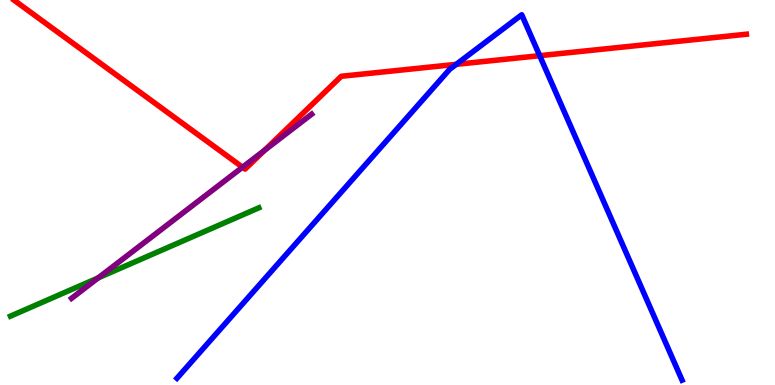[{'lines': ['blue', 'red'], 'intersections': [{'x': 5.89, 'y': 8.33}, {'x': 6.96, 'y': 8.55}]}, {'lines': ['green', 'red'], 'intersections': []}, {'lines': ['purple', 'red'], 'intersections': [{'x': 3.13, 'y': 5.66}, {'x': 3.41, 'y': 6.1}]}, {'lines': ['blue', 'green'], 'intersections': []}, {'lines': ['blue', 'purple'], 'intersections': []}, {'lines': ['green', 'purple'], 'intersections': [{'x': 1.27, 'y': 2.78}]}]